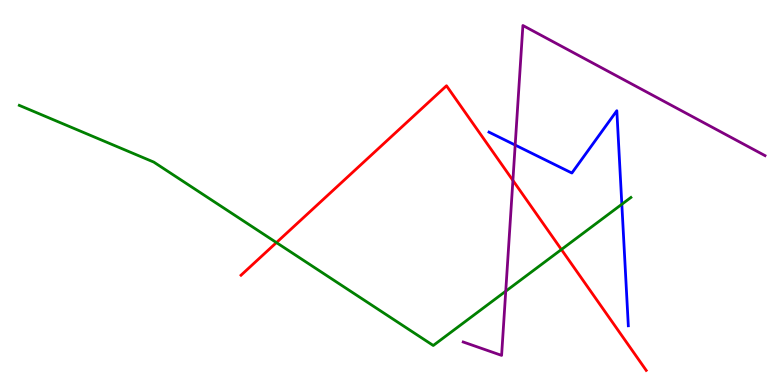[{'lines': ['blue', 'red'], 'intersections': []}, {'lines': ['green', 'red'], 'intersections': [{'x': 3.57, 'y': 3.7}, {'x': 7.24, 'y': 3.52}]}, {'lines': ['purple', 'red'], 'intersections': [{'x': 6.62, 'y': 5.31}]}, {'lines': ['blue', 'green'], 'intersections': [{'x': 8.02, 'y': 4.69}]}, {'lines': ['blue', 'purple'], 'intersections': [{'x': 6.65, 'y': 6.23}]}, {'lines': ['green', 'purple'], 'intersections': [{'x': 6.53, 'y': 2.44}]}]